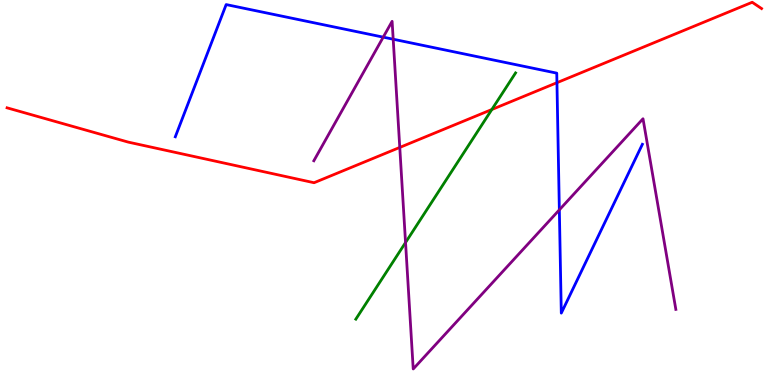[{'lines': ['blue', 'red'], 'intersections': [{'x': 7.19, 'y': 7.85}]}, {'lines': ['green', 'red'], 'intersections': [{'x': 6.35, 'y': 7.16}]}, {'lines': ['purple', 'red'], 'intersections': [{'x': 5.16, 'y': 6.17}]}, {'lines': ['blue', 'green'], 'intersections': []}, {'lines': ['blue', 'purple'], 'intersections': [{'x': 4.94, 'y': 9.04}, {'x': 5.07, 'y': 8.98}, {'x': 7.22, 'y': 4.55}]}, {'lines': ['green', 'purple'], 'intersections': [{'x': 5.23, 'y': 3.7}]}]